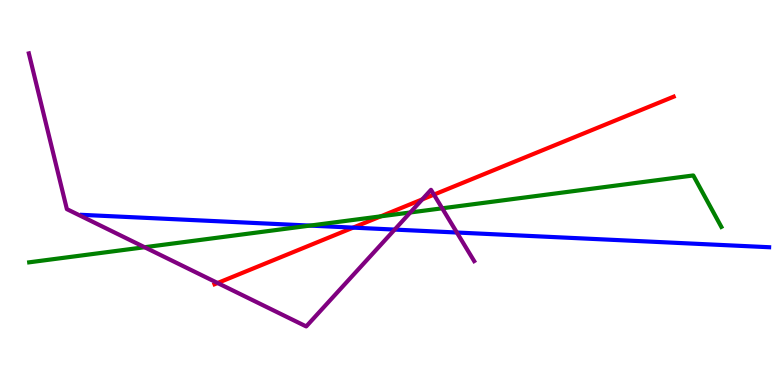[{'lines': ['blue', 'red'], 'intersections': [{'x': 4.56, 'y': 4.09}]}, {'lines': ['green', 'red'], 'intersections': [{'x': 4.91, 'y': 4.38}]}, {'lines': ['purple', 'red'], 'intersections': [{'x': 2.81, 'y': 2.65}, {'x': 5.45, 'y': 4.82}, {'x': 5.6, 'y': 4.94}]}, {'lines': ['blue', 'green'], 'intersections': [{'x': 4.0, 'y': 4.14}]}, {'lines': ['blue', 'purple'], 'intersections': [{'x': 5.09, 'y': 4.04}, {'x': 5.9, 'y': 3.96}]}, {'lines': ['green', 'purple'], 'intersections': [{'x': 1.87, 'y': 3.58}, {'x': 5.29, 'y': 4.48}, {'x': 5.71, 'y': 4.59}]}]